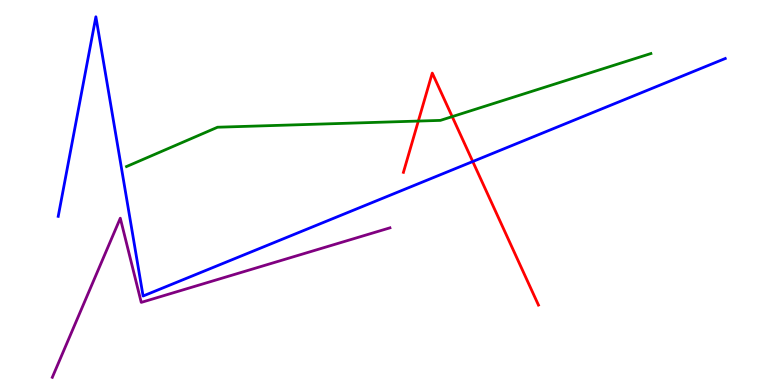[{'lines': ['blue', 'red'], 'intersections': [{'x': 6.1, 'y': 5.8}]}, {'lines': ['green', 'red'], 'intersections': [{'x': 5.4, 'y': 6.86}, {'x': 5.83, 'y': 6.97}]}, {'lines': ['purple', 'red'], 'intersections': []}, {'lines': ['blue', 'green'], 'intersections': []}, {'lines': ['blue', 'purple'], 'intersections': []}, {'lines': ['green', 'purple'], 'intersections': []}]